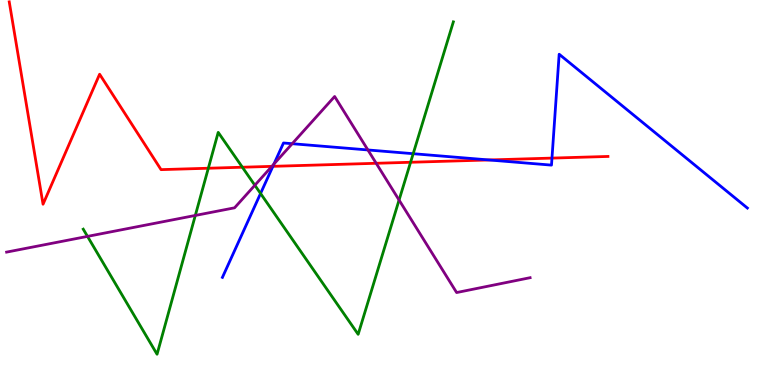[{'lines': ['blue', 'red'], 'intersections': [{'x': 3.52, 'y': 5.68}, {'x': 6.31, 'y': 5.85}, {'x': 7.12, 'y': 5.89}]}, {'lines': ['green', 'red'], 'intersections': [{'x': 2.69, 'y': 5.63}, {'x': 3.13, 'y': 5.66}, {'x': 5.3, 'y': 5.79}]}, {'lines': ['purple', 'red'], 'intersections': [{'x': 3.51, 'y': 5.68}, {'x': 4.85, 'y': 5.76}]}, {'lines': ['blue', 'green'], 'intersections': [{'x': 3.36, 'y': 4.97}, {'x': 5.33, 'y': 6.01}]}, {'lines': ['blue', 'purple'], 'intersections': [{'x': 3.53, 'y': 5.74}, {'x': 3.77, 'y': 6.27}, {'x': 4.75, 'y': 6.11}]}, {'lines': ['green', 'purple'], 'intersections': [{'x': 1.13, 'y': 3.86}, {'x': 2.52, 'y': 4.4}, {'x': 3.29, 'y': 5.19}, {'x': 5.15, 'y': 4.8}]}]